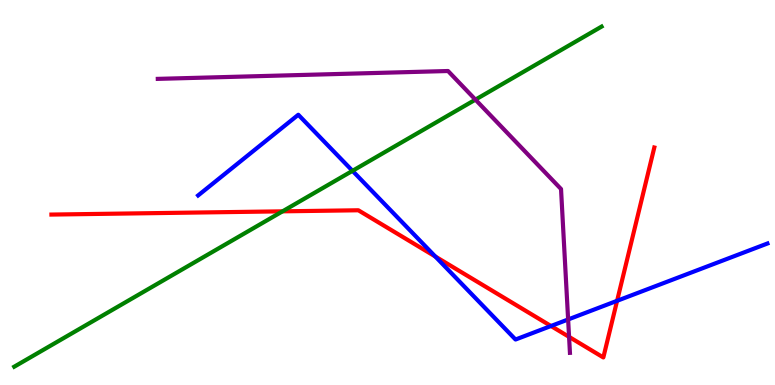[{'lines': ['blue', 'red'], 'intersections': [{'x': 5.62, 'y': 3.34}, {'x': 7.11, 'y': 1.53}, {'x': 7.96, 'y': 2.19}]}, {'lines': ['green', 'red'], 'intersections': [{'x': 3.65, 'y': 4.51}]}, {'lines': ['purple', 'red'], 'intersections': [{'x': 7.34, 'y': 1.25}]}, {'lines': ['blue', 'green'], 'intersections': [{'x': 4.55, 'y': 5.56}]}, {'lines': ['blue', 'purple'], 'intersections': [{'x': 7.33, 'y': 1.7}]}, {'lines': ['green', 'purple'], 'intersections': [{'x': 6.13, 'y': 7.41}]}]